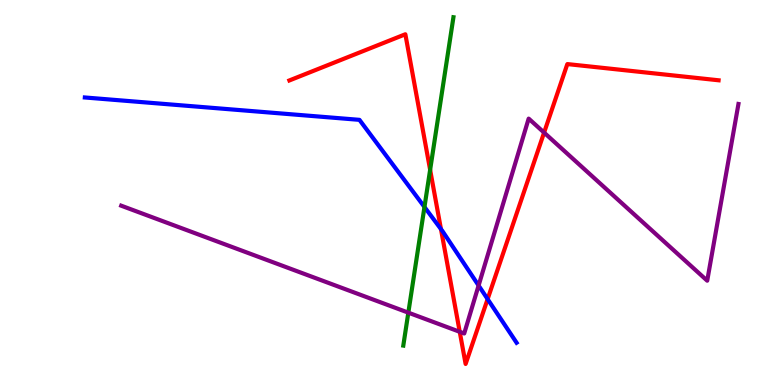[{'lines': ['blue', 'red'], 'intersections': [{'x': 5.69, 'y': 4.05}, {'x': 6.29, 'y': 2.23}]}, {'lines': ['green', 'red'], 'intersections': [{'x': 5.55, 'y': 5.59}]}, {'lines': ['purple', 'red'], 'intersections': [{'x': 5.93, 'y': 1.38}, {'x': 7.02, 'y': 6.56}]}, {'lines': ['blue', 'green'], 'intersections': [{'x': 5.48, 'y': 4.62}]}, {'lines': ['blue', 'purple'], 'intersections': [{'x': 6.18, 'y': 2.58}]}, {'lines': ['green', 'purple'], 'intersections': [{'x': 5.27, 'y': 1.88}]}]